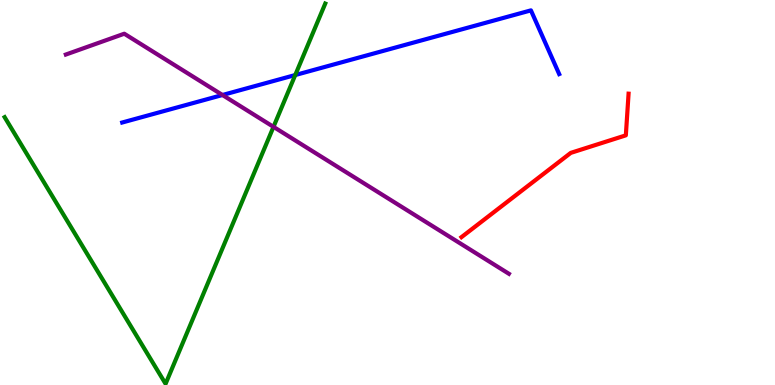[{'lines': ['blue', 'red'], 'intersections': []}, {'lines': ['green', 'red'], 'intersections': []}, {'lines': ['purple', 'red'], 'intersections': []}, {'lines': ['blue', 'green'], 'intersections': [{'x': 3.81, 'y': 8.05}]}, {'lines': ['blue', 'purple'], 'intersections': [{'x': 2.87, 'y': 7.53}]}, {'lines': ['green', 'purple'], 'intersections': [{'x': 3.53, 'y': 6.71}]}]